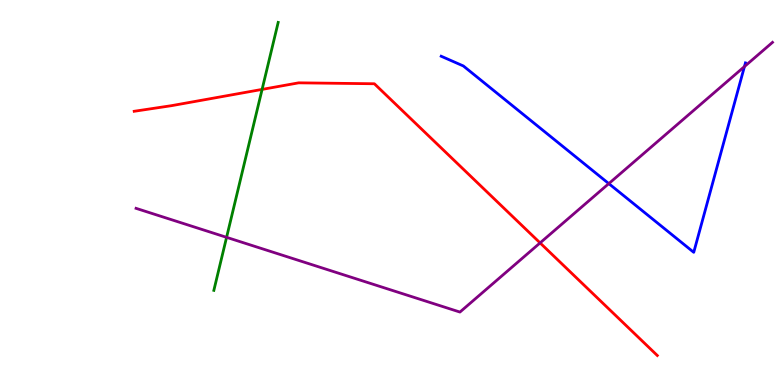[{'lines': ['blue', 'red'], 'intersections': []}, {'lines': ['green', 'red'], 'intersections': [{'x': 3.38, 'y': 7.68}]}, {'lines': ['purple', 'red'], 'intersections': [{'x': 6.97, 'y': 3.69}]}, {'lines': ['blue', 'green'], 'intersections': []}, {'lines': ['blue', 'purple'], 'intersections': [{'x': 7.86, 'y': 5.23}, {'x': 9.61, 'y': 8.27}]}, {'lines': ['green', 'purple'], 'intersections': [{'x': 2.92, 'y': 3.84}]}]